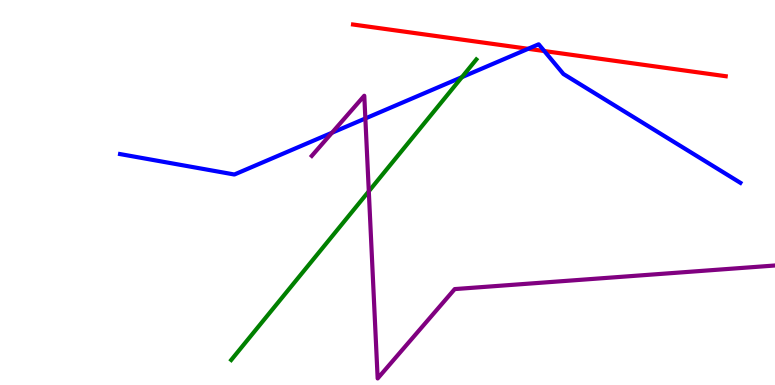[{'lines': ['blue', 'red'], 'intersections': [{'x': 6.81, 'y': 8.73}, {'x': 7.02, 'y': 8.67}]}, {'lines': ['green', 'red'], 'intersections': []}, {'lines': ['purple', 'red'], 'intersections': []}, {'lines': ['blue', 'green'], 'intersections': [{'x': 5.96, 'y': 8.0}]}, {'lines': ['blue', 'purple'], 'intersections': [{'x': 4.28, 'y': 6.55}, {'x': 4.71, 'y': 6.92}]}, {'lines': ['green', 'purple'], 'intersections': [{'x': 4.76, 'y': 5.03}]}]